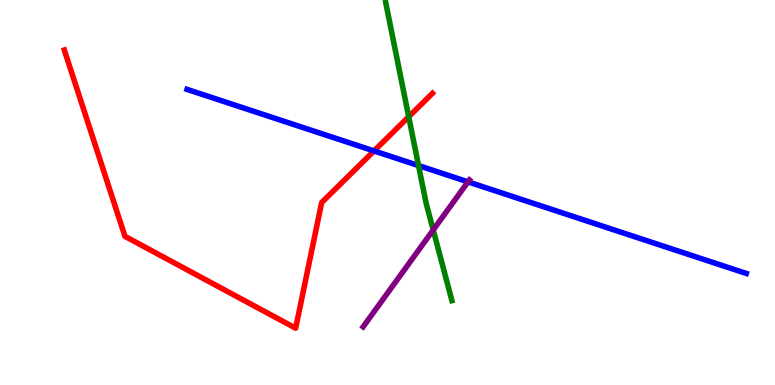[{'lines': ['blue', 'red'], 'intersections': [{'x': 4.83, 'y': 6.08}]}, {'lines': ['green', 'red'], 'intersections': [{'x': 5.27, 'y': 6.97}]}, {'lines': ['purple', 'red'], 'intersections': []}, {'lines': ['blue', 'green'], 'intersections': [{'x': 5.4, 'y': 5.7}]}, {'lines': ['blue', 'purple'], 'intersections': [{'x': 6.04, 'y': 5.28}]}, {'lines': ['green', 'purple'], 'intersections': [{'x': 5.59, 'y': 4.03}]}]